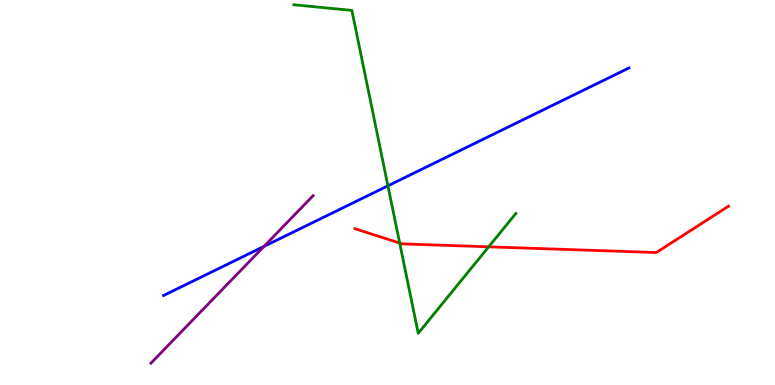[{'lines': ['blue', 'red'], 'intersections': []}, {'lines': ['green', 'red'], 'intersections': [{'x': 5.16, 'y': 3.69}, {'x': 6.31, 'y': 3.59}]}, {'lines': ['purple', 'red'], 'intersections': []}, {'lines': ['blue', 'green'], 'intersections': [{'x': 5.01, 'y': 5.17}]}, {'lines': ['blue', 'purple'], 'intersections': [{'x': 3.41, 'y': 3.6}]}, {'lines': ['green', 'purple'], 'intersections': []}]